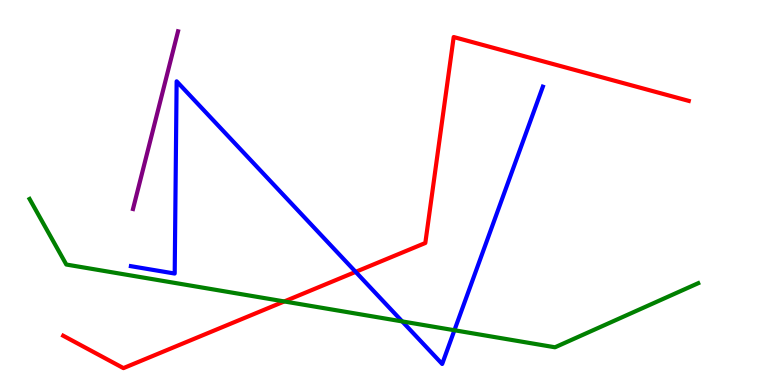[{'lines': ['blue', 'red'], 'intersections': [{'x': 4.59, 'y': 2.94}]}, {'lines': ['green', 'red'], 'intersections': [{'x': 3.67, 'y': 2.17}]}, {'lines': ['purple', 'red'], 'intersections': []}, {'lines': ['blue', 'green'], 'intersections': [{'x': 5.19, 'y': 1.65}, {'x': 5.86, 'y': 1.42}]}, {'lines': ['blue', 'purple'], 'intersections': []}, {'lines': ['green', 'purple'], 'intersections': []}]